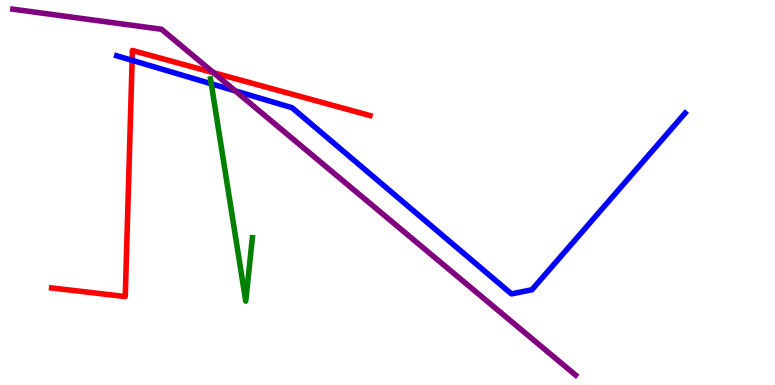[{'lines': ['blue', 'red'], 'intersections': [{'x': 1.7, 'y': 8.43}]}, {'lines': ['green', 'red'], 'intersections': []}, {'lines': ['purple', 'red'], 'intersections': [{'x': 2.75, 'y': 8.11}]}, {'lines': ['blue', 'green'], 'intersections': [{'x': 2.73, 'y': 7.82}]}, {'lines': ['blue', 'purple'], 'intersections': [{'x': 3.04, 'y': 7.64}]}, {'lines': ['green', 'purple'], 'intersections': []}]